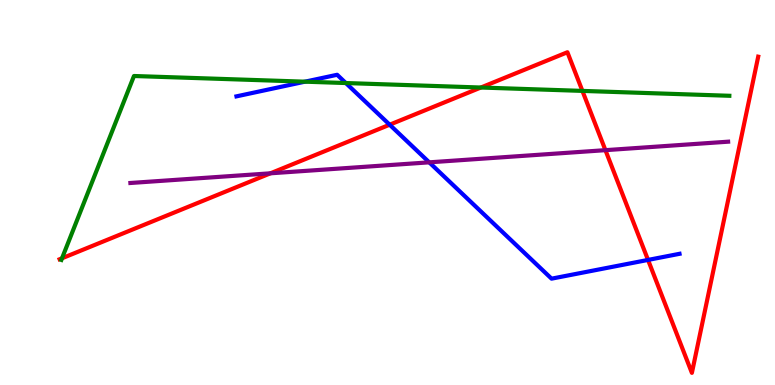[{'lines': ['blue', 'red'], 'intersections': [{'x': 5.03, 'y': 6.76}, {'x': 8.36, 'y': 3.25}]}, {'lines': ['green', 'red'], 'intersections': [{'x': 0.8, 'y': 3.29}, {'x': 6.2, 'y': 7.73}, {'x': 7.52, 'y': 7.64}]}, {'lines': ['purple', 'red'], 'intersections': [{'x': 3.49, 'y': 5.5}, {'x': 7.81, 'y': 6.1}]}, {'lines': ['blue', 'green'], 'intersections': [{'x': 3.93, 'y': 7.88}, {'x': 4.46, 'y': 7.84}]}, {'lines': ['blue', 'purple'], 'intersections': [{'x': 5.54, 'y': 5.78}]}, {'lines': ['green', 'purple'], 'intersections': []}]